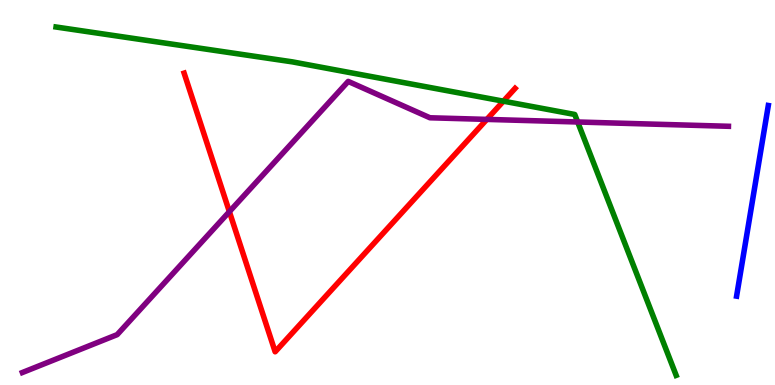[{'lines': ['blue', 'red'], 'intersections': []}, {'lines': ['green', 'red'], 'intersections': [{'x': 6.5, 'y': 7.37}]}, {'lines': ['purple', 'red'], 'intersections': [{'x': 2.96, 'y': 4.5}, {'x': 6.28, 'y': 6.9}]}, {'lines': ['blue', 'green'], 'intersections': []}, {'lines': ['blue', 'purple'], 'intersections': []}, {'lines': ['green', 'purple'], 'intersections': [{'x': 7.45, 'y': 6.83}]}]